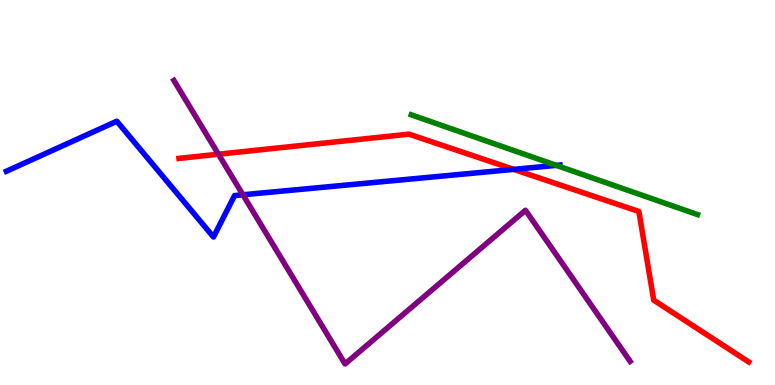[{'lines': ['blue', 'red'], 'intersections': [{'x': 6.63, 'y': 5.6}]}, {'lines': ['green', 'red'], 'intersections': []}, {'lines': ['purple', 'red'], 'intersections': [{'x': 2.82, 'y': 5.99}]}, {'lines': ['blue', 'green'], 'intersections': [{'x': 7.18, 'y': 5.7}]}, {'lines': ['blue', 'purple'], 'intersections': [{'x': 3.13, 'y': 4.94}]}, {'lines': ['green', 'purple'], 'intersections': []}]